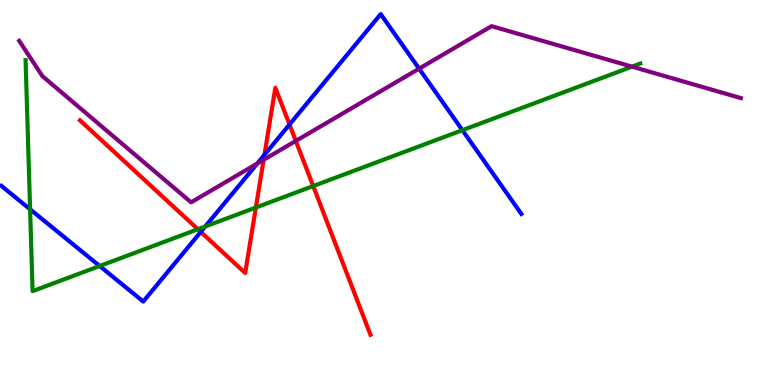[{'lines': ['blue', 'red'], 'intersections': [{'x': 2.59, 'y': 3.98}, {'x': 3.41, 'y': 5.98}, {'x': 3.74, 'y': 6.77}]}, {'lines': ['green', 'red'], 'intersections': [{'x': 2.55, 'y': 4.05}, {'x': 3.3, 'y': 4.61}, {'x': 4.04, 'y': 5.17}]}, {'lines': ['purple', 'red'], 'intersections': [{'x': 3.4, 'y': 5.85}, {'x': 3.82, 'y': 6.34}]}, {'lines': ['blue', 'green'], 'intersections': [{'x': 0.388, 'y': 4.56}, {'x': 1.29, 'y': 3.09}, {'x': 2.65, 'y': 4.12}, {'x': 5.97, 'y': 6.62}]}, {'lines': ['blue', 'purple'], 'intersections': [{'x': 3.32, 'y': 5.75}, {'x': 5.41, 'y': 8.22}]}, {'lines': ['green', 'purple'], 'intersections': [{'x': 8.15, 'y': 8.27}]}]